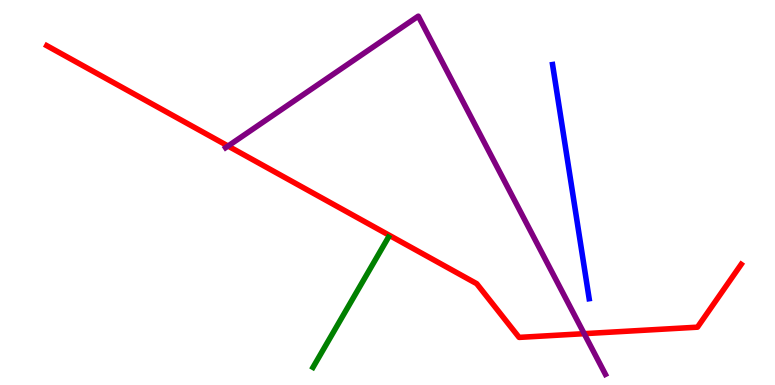[{'lines': ['blue', 'red'], 'intersections': []}, {'lines': ['green', 'red'], 'intersections': []}, {'lines': ['purple', 'red'], 'intersections': [{'x': 2.94, 'y': 6.21}, {'x': 7.54, 'y': 1.33}]}, {'lines': ['blue', 'green'], 'intersections': []}, {'lines': ['blue', 'purple'], 'intersections': []}, {'lines': ['green', 'purple'], 'intersections': []}]